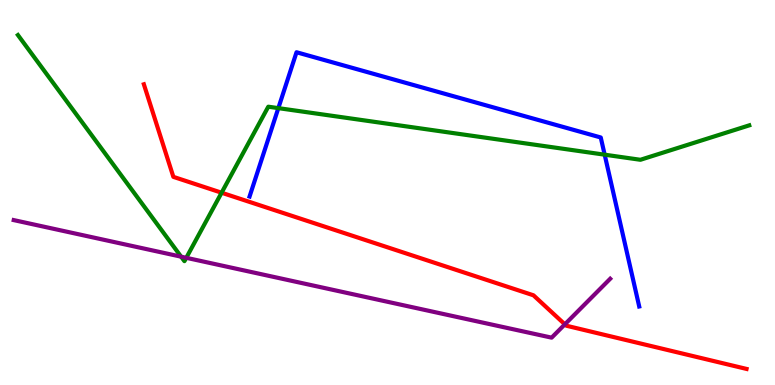[{'lines': ['blue', 'red'], 'intersections': []}, {'lines': ['green', 'red'], 'intersections': [{'x': 2.86, 'y': 4.99}]}, {'lines': ['purple', 'red'], 'intersections': [{'x': 7.29, 'y': 1.58}]}, {'lines': ['blue', 'green'], 'intersections': [{'x': 3.59, 'y': 7.19}, {'x': 7.8, 'y': 5.98}]}, {'lines': ['blue', 'purple'], 'intersections': []}, {'lines': ['green', 'purple'], 'intersections': [{'x': 2.34, 'y': 3.33}, {'x': 2.4, 'y': 3.3}]}]